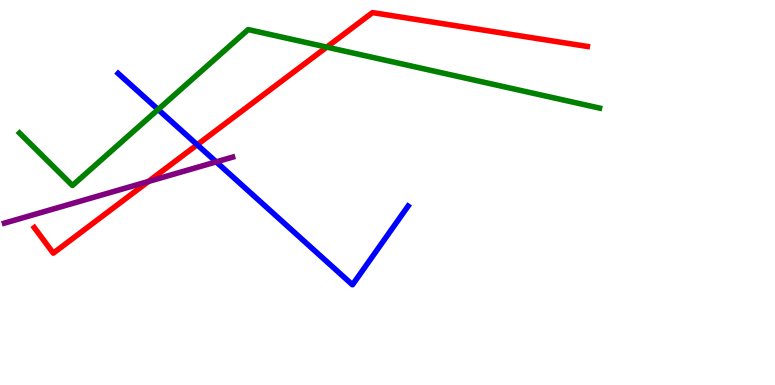[{'lines': ['blue', 'red'], 'intersections': [{'x': 2.54, 'y': 6.24}]}, {'lines': ['green', 'red'], 'intersections': [{'x': 4.22, 'y': 8.78}]}, {'lines': ['purple', 'red'], 'intersections': [{'x': 1.91, 'y': 5.29}]}, {'lines': ['blue', 'green'], 'intersections': [{'x': 2.04, 'y': 7.16}]}, {'lines': ['blue', 'purple'], 'intersections': [{'x': 2.79, 'y': 5.8}]}, {'lines': ['green', 'purple'], 'intersections': []}]